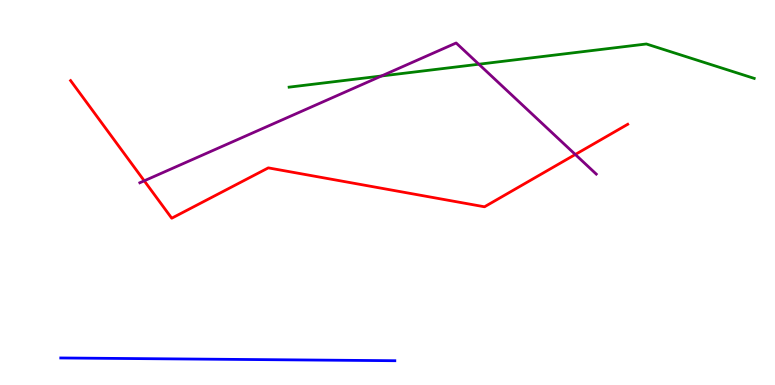[{'lines': ['blue', 'red'], 'intersections': []}, {'lines': ['green', 'red'], 'intersections': []}, {'lines': ['purple', 'red'], 'intersections': [{'x': 1.86, 'y': 5.3}, {'x': 7.42, 'y': 5.99}]}, {'lines': ['blue', 'green'], 'intersections': []}, {'lines': ['blue', 'purple'], 'intersections': []}, {'lines': ['green', 'purple'], 'intersections': [{'x': 4.92, 'y': 8.03}, {'x': 6.18, 'y': 8.33}]}]